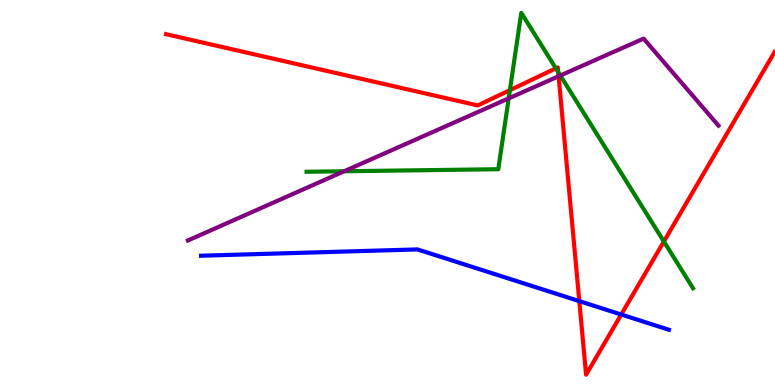[{'lines': ['blue', 'red'], 'intersections': [{'x': 7.47, 'y': 2.18}, {'x': 8.02, 'y': 1.83}]}, {'lines': ['green', 'red'], 'intersections': [{'x': 6.58, 'y': 7.66}, {'x': 7.17, 'y': 8.22}, {'x': 7.2, 'y': 8.13}, {'x': 8.57, 'y': 3.73}]}, {'lines': ['purple', 'red'], 'intersections': [{'x': 7.21, 'y': 8.02}]}, {'lines': ['blue', 'green'], 'intersections': []}, {'lines': ['blue', 'purple'], 'intersections': []}, {'lines': ['green', 'purple'], 'intersections': [{'x': 4.44, 'y': 5.55}, {'x': 6.56, 'y': 7.44}, {'x': 7.23, 'y': 8.04}]}]